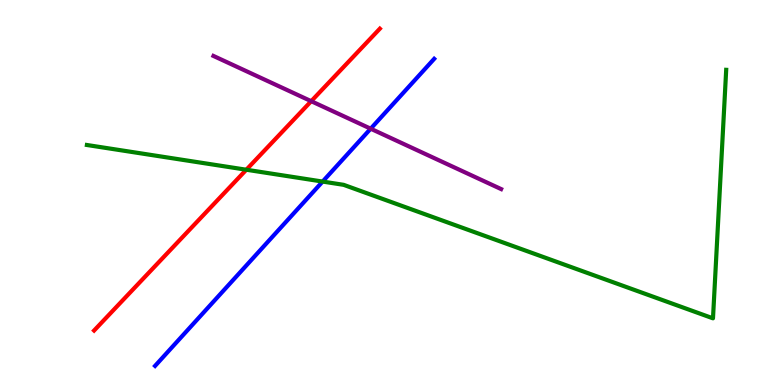[{'lines': ['blue', 'red'], 'intersections': []}, {'lines': ['green', 'red'], 'intersections': [{'x': 3.18, 'y': 5.59}]}, {'lines': ['purple', 'red'], 'intersections': [{'x': 4.02, 'y': 7.37}]}, {'lines': ['blue', 'green'], 'intersections': [{'x': 4.16, 'y': 5.28}]}, {'lines': ['blue', 'purple'], 'intersections': [{'x': 4.78, 'y': 6.66}]}, {'lines': ['green', 'purple'], 'intersections': []}]